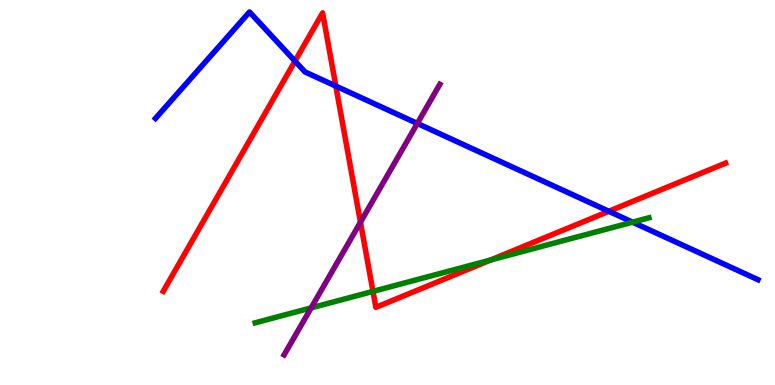[{'lines': ['blue', 'red'], 'intersections': [{'x': 3.81, 'y': 8.41}, {'x': 4.33, 'y': 7.76}, {'x': 7.86, 'y': 4.51}]}, {'lines': ['green', 'red'], 'intersections': [{'x': 4.81, 'y': 2.43}, {'x': 6.33, 'y': 3.25}]}, {'lines': ['purple', 'red'], 'intersections': [{'x': 4.65, 'y': 4.23}]}, {'lines': ['blue', 'green'], 'intersections': [{'x': 8.16, 'y': 4.23}]}, {'lines': ['blue', 'purple'], 'intersections': [{'x': 5.38, 'y': 6.79}]}, {'lines': ['green', 'purple'], 'intersections': [{'x': 4.01, 'y': 2.0}]}]